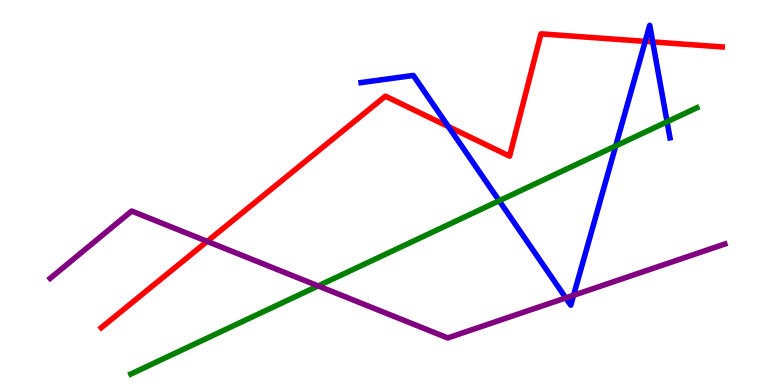[{'lines': ['blue', 'red'], 'intersections': [{'x': 5.79, 'y': 6.71}, {'x': 8.33, 'y': 8.93}, {'x': 8.42, 'y': 8.91}]}, {'lines': ['green', 'red'], 'intersections': []}, {'lines': ['purple', 'red'], 'intersections': [{'x': 2.67, 'y': 3.73}]}, {'lines': ['blue', 'green'], 'intersections': [{'x': 6.44, 'y': 4.79}, {'x': 7.94, 'y': 6.21}, {'x': 8.61, 'y': 6.84}]}, {'lines': ['blue', 'purple'], 'intersections': [{'x': 7.3, 'y': 2.26}, {'x': 7.4, 'y': 2.33}]}, {'lines': ['green', 'purple'], 'intersections': [{'x': 4.11, 'y': 2.57}]}]